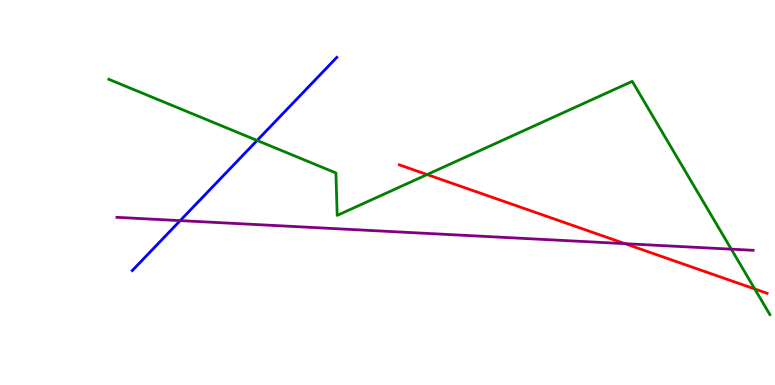[{'lines': ['blue', 'red'], 'intersections': []}, {'lines': ['green', 'red'], 'intersections': [{'x': 5.51, 'y': 5.47}, {'x': 9.74, 'y': 2.49}]}, {'lines': ['purple', 'red'], 'intersections': [{'x': 8.06, 'y': 3.67}]}, {'lines': ['blue', 'green'], 'intersections': [{'x': 3.32, 'y': 6.35}]}, {'lines': ['blue', 'purple'], 'intersections': [{'x': 2.33, 'y': 4.27}]}, {'lines': ['green', 'purple'], 'intersections': [{'x': 9.44, 'y': 3.53}]}]